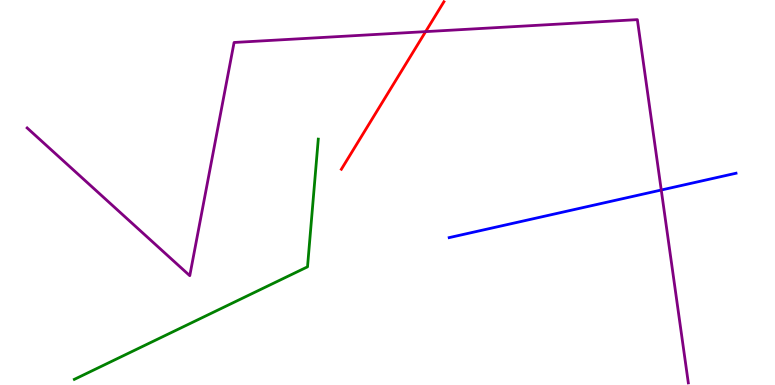[{'lines': ['blue', 'red'], 'intersections': []}, {'lines': ['green', 'red'], 'intersections': []}, {'lines': ['purple', 'red'], 'intersections': [{'x': 5.49, 'y': 9.18}]}, {'lines': ['blue', 'green'], 'intersections': []}, {'lines': ['blue', 'purple'], 'intersections': [{'x': 8.53, 'y': 5.06}]}, {'lines': ['green', 'purple'], 'intersections': []}]